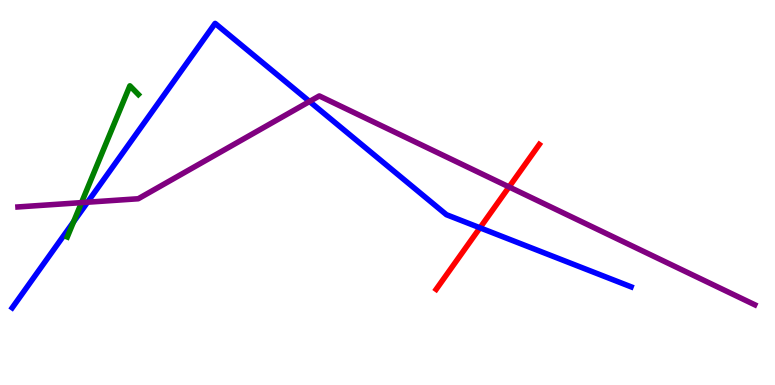[{'lines': ['blue', 'red'], 'intersections': [{'x': 6.19, 'y': 4.08}]}, {'lines': ['green', 'red'], 'intersections': []}, {'lines': ['purple', 'red'], 'intersections': [{'x': 6.57, 'y': 5.14}]}, {'lines': ['blue', 'green'], 'intersections': [{'x': 0.95, 'y': 4.24}]}, {'lines': ['blue', 'purple'], 'intersections': [{'x': 1.13, 'y': 4.75}, {'x': 3.99, 'y': 7.36}]}, {'lines': ['green', 'purple'], 'intersections': [{'x': 1.05, 'y': 4.74}]}]